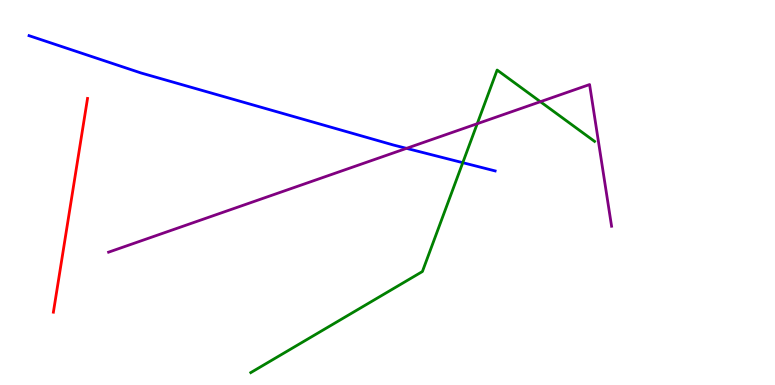[{'lines': ['blue', 'red'], 'intersections': []}, {'lines': ['green', 'red'], 'intersections': []}, {'lines': ['purple', 'red'], 'intersections': []}, {'lines': ['blue', 'green'], 'intersections': [{'x': 5.97, 'y': 5.77}]}, {'lines': ['blue', 'purple'], 'intersections': [{'x': 5.25, 'y': 6.15}]}, {'lines': ['green', 'purple'], 'intersections': [{'x': 6.16, 'y': 6.79}, {'x': 6.97, 'y': 7.36}]}]